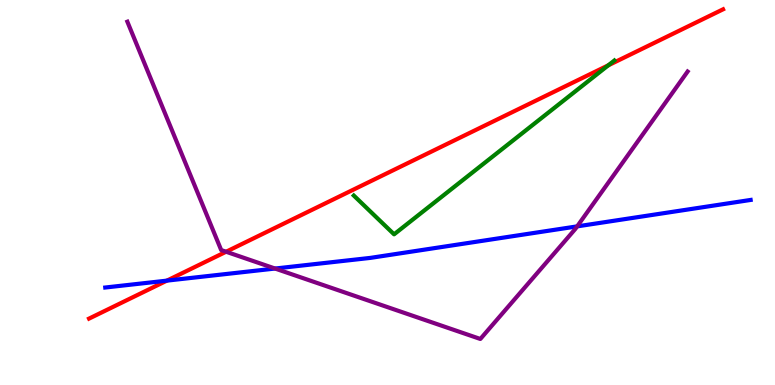[{'lines': ['blue', 'red'], 'intersections': [{'x': 2.15, 'y': 2.71}]}, {'lines': ['green', 'red'], 'intersections': [{'x': 7.85, 'y': 8.3}]}, {'lines': ['purple', 'red'], 'intersections': [{'x': 2.92, 'y': 3.46}]}, {'lines': ['blue', 'green'], 'intersections': []}, {'lines': ['blue', 'purple'], 'intersections': [{'x': 3.55, 'y': 3.02}, {'x': 7.45, 'y': 4.12}]}, {'lines': ['green', 'purple'], 'intersections': []}]